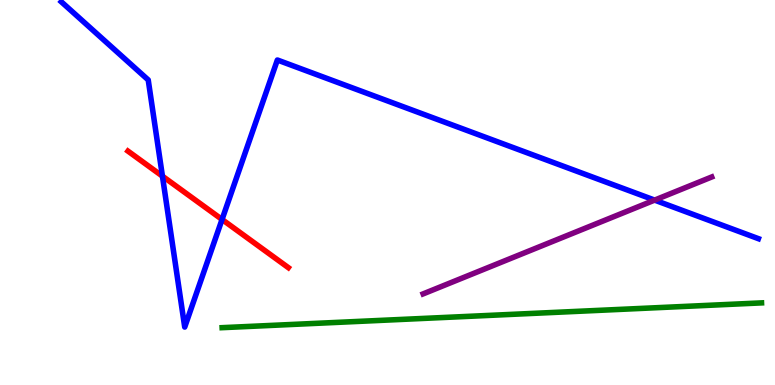[{'lines': ['blue', 'red'], 'intersections': [{'x': 2.1, 'y': 5.42}, {'x': 2.87, 'y': 4.3}]}, {'lines': ['green', 'red'], 'intersections': []}, {'lines': ['purple', 'red'], 'intersections': []}, {'lines': ['blue', 'green'], 'intersections': []}, {'lines': ['blue', 'purple'], 'intersections': [{'x': 8.45, 'y': 4.8}]}, {'lines': ['green', 'purple'], 'intersections': []}]